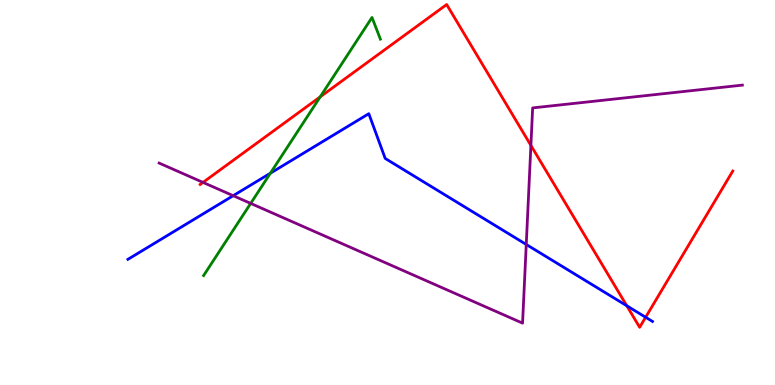[{'lines': ['blue', 'red'], 'intersections': [{'x': 8.09, 'y': 2.06}, {'x': 8.33, 'y': 1.76}]}, {'lines': ['green', 'red'], 'intersections': [{'x': 4.13, 'y': 7.48}]}, {'lines': ['purple', 'red'], 'intersections': [{'x': 2.62, 'y': 5.26}, {'x': 6.85, 'y': 6.22}]}, {'lines': ['blue', 'green'], 'intersections': [{'x': 3.49, 'y': 5.5}]}, {'lines': ['blue', 'purple'], 'intersections': [{'x': 3.01, 'y': 4.92}, {'x': 6.79, 'y': 3.65}]}, {'lines': ['green', 'purple'], 'intersections': [{'x': 3.23, 'y': 4.72}]}]